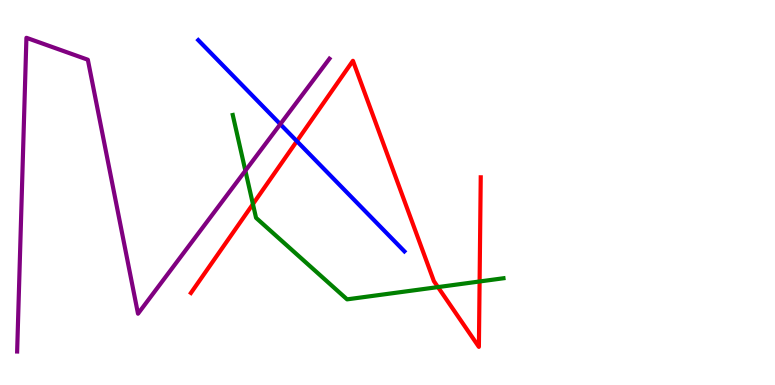[{'lines': ['blue', 'red'], 'intersections': [{'x': 3.83, 'y': 6.33}]}, {'lines': ['green', 'red'], 'intersections': [{'x': 3.26, 'y': 4.7}, {'x': 5.65, 'y': 2.54}, {'x': 6.19, 'y': 2.69}]}, {'lines': ['purple', 'red'], 'intersections': []}, {'lines': ['blue', 'green'], 'intersections': []}, {'lines': ['blue', 'purple'], 'intersections': [{'x': 3.62, 'y': 6.77}]}, {'lines': ['green', 'purple'], 'intersections': [{'x': 3.17, 'y': 5.57}]}]